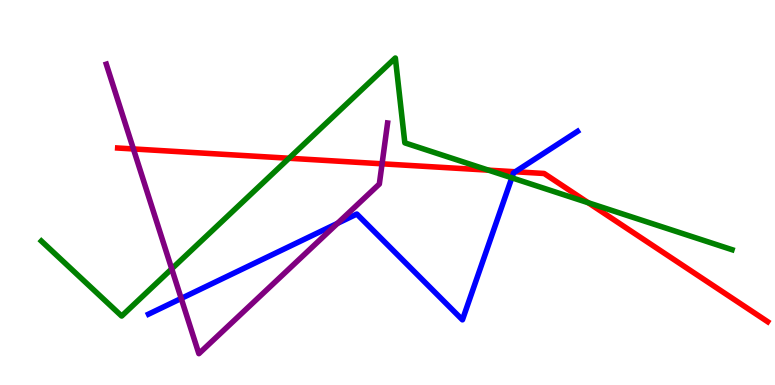[{'lines': ['blue', 'red'], 'intersections': [{'x': 6.65, 'y': 5.54}]}, {'lines': ['green', 'red'], 'intersections': [{'x': 3.73, 'y': 5.89}, {'x': 6.3, 'y': 5.58}, {'x': 7.59, 'y': 4.73}]}, {'lines': ['purple', 'red'], 'intersections': [{'x': 1.72, 'y': 6.13}, {'x': 4.93, 'y': 5.75}]}, {'lines': ['blue', 'green'], 'intersections': [{'x': 6.6, 'y': 5.38}]}, {'lines': ['blue', 'purple'], 'intersections': [{'x': 2.34, 'y': 2.25}, {'x': 4.36, 'y': 4.2}]}, {'lines': ['green', 'purple'], 'intersections': [{'x': 2.22, 'y': 3.02}]}]